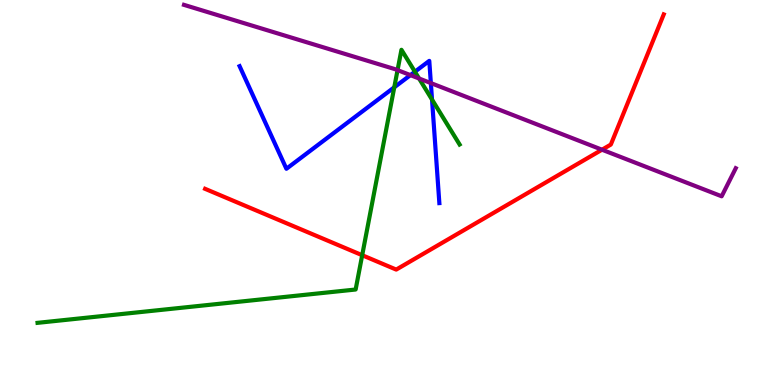[{'lines': ['blue', 'red'], 'intersections': []}, {'lines': ['green', 'red'], 'intersections': [{'x': 4.67, 'y': 3.37}]}, {'lines': ['purple', 'red'], 'intersections': [{'x': 7.77, 'y': 6.11}]}, {'lines': ['blue', 'green'], 'intersections': [{'x': 5.09, 'y': 7.73}, {'x': 5.35, 'y': 8.14}, {'x': 5.57, 'y': 7.41}]}, {'lines': ['blue', 'purple'], 'intersections': [{'x': 5.3, 'y': 8.05}, {'x': 5.56, 'y': 7.84}]}, {'lines': ['green', 'purple'], 'intersections': [{'x': 5.13, 'y': 8.18}, {'x': 5.41, 'y': 7.96}]}]